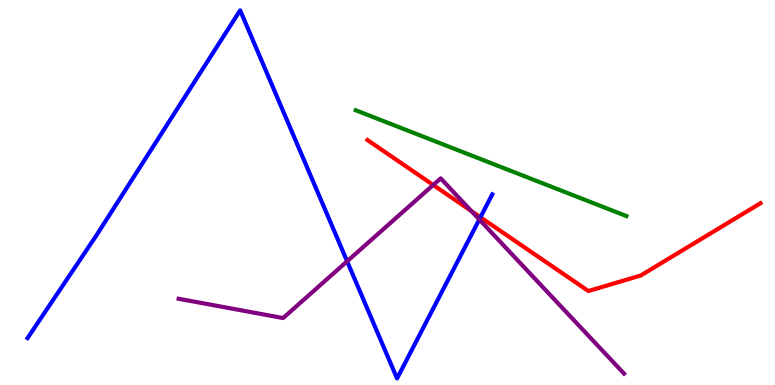[{'lines': ['blue', 'red'], 'intersections': [{'x': 6.2, 'y': 4.36}]}, {'lines': ['green', 'red'], 'intersections': []}, {'lines': ['purple', 'red'], 'intersections': [{'x': 5.59, 'y': 5.2}, {'x': 6.08, 'y': 4.52}]}, {'lines': ['blue', 'green'], 'intersections': []}, {'lines': ['blue', 'purple'], 'intersections': [{'x': 4.48, 'y': 3.21}, {'x': 6.18, 'y': 4.3}]}, {'lines': ['green', 'purple'], 'intersections': []}]